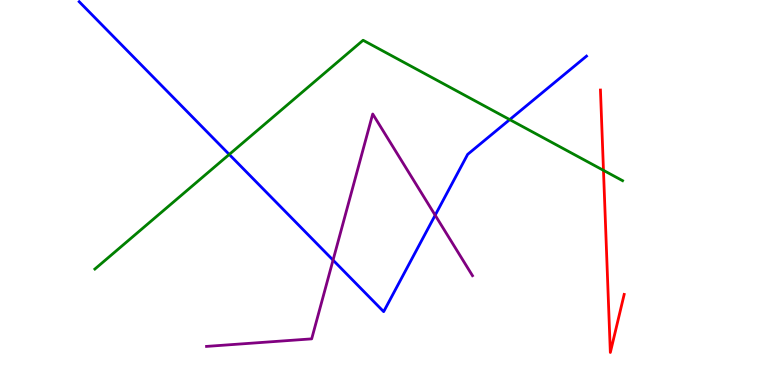[{'lines': ['blue', 'red'], 'intersections': []}, {'lines': ['green', 'red'], 'intersections': [{'x': 7.79, 'y': 5.58}]}, {'lines': ['purple', 'red'], 'intersections': []}, {'lines': ['blue', 'green'], 'intersections': [{'x': 2.96, 'y': 5.99}, {'x': 6.58, 'y': 6.89}]}, {'lines': ['blue', 'purple'], 'intersections': [{'x': 4.3, 'y': 3.24}, {'x': 5.62, 'y': 4.41}]}, {'lines': ['green', 'purple'], 'intersections': []}]